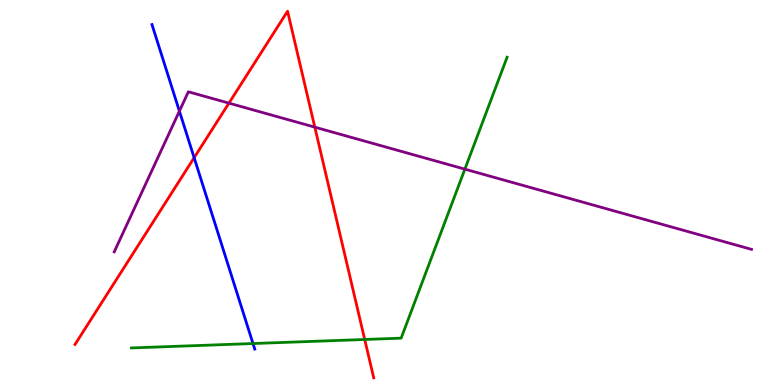[{'lines': ['blue', 'red'], 'intersections': [{'x': 2.51, 'y': 5.9}]}, {'lines': ['green', 'red'], 'intersections': [{'x': 4.71, 'y': 1.18}]}, {'lines': ['purple', 'red'], 'intersections': [{'x': 2.95, 'y': 7.32}, {'x': 4.06, 'y': 6.7}]}, {'lines': ['blue', 'green'], 'intersections': [{'x': 3.26, 'y': 1.08}]}, {'lines': ['blue', 'purple'], 'intersections': [{'x': 2.31, 'y': 7.11}]}, {'lines': ['green', 'purple'], 'intersections': [{'x': 6.0, 'y': 5.61}]}]